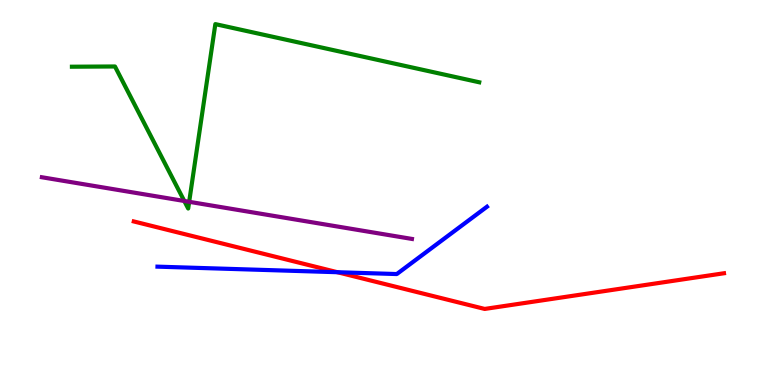[{'lines': ['blue', 'red'], 'intersections': [{'x': 4.35, 'y': 2.93}]}, {'lines': ['green', 'red'], 'intersections': []}, {'lines': ['purple', 'red'], 'intersections': []}, {'lines': ['blue', 'green'], 'intersections': []}, {'lines': ['blue', 'purple'], 'intersections': []}, {'lines': ['green', 'purple'], 'intersections': [{'x': 2.38, 'y': 4.78}, {'x': 2.44, 'y': 4.76}]}]